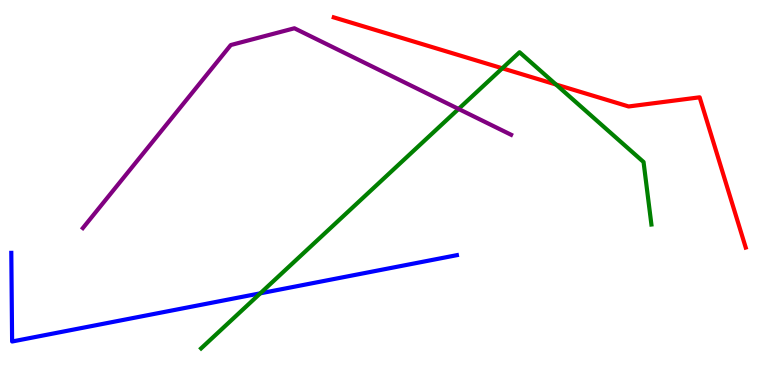[{'lines': ['blue', 'red'], 'intersections': []}, {'lines': ['green', 'red'], 'intersections': [{'x': 6.48, 'y': 8.23}, {'x': 7.17, 'y': 7.8}]}, {'lines': ['purple', 'red'], 'intersections': []}, {'lines': ['blue', 'green'], 'intersections': [{'x': 3.36, 'y': 2.38}]}, {'lines': ['blue', 'purple'], 'intersections': []}, {'lines': ['green', 'purple'], 'intersections': [{'x': 5.92, 'y': 7.17}]}]